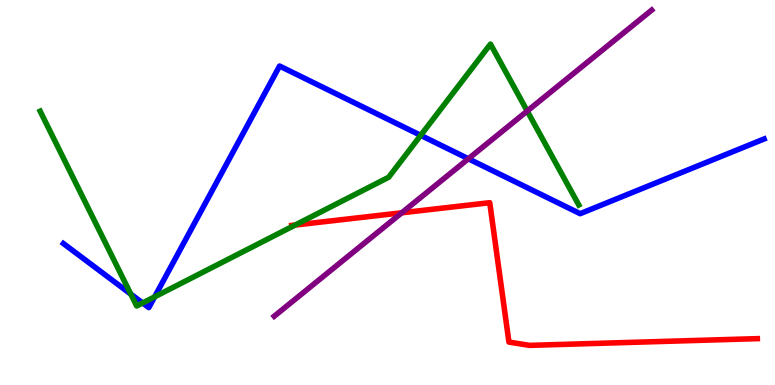[{'lines': ['blue', 'red'], 'intersections': []}, {'lines': ['green', 'red'], 'intersections': [{'x': 3.81, 'y': 4.15}]}, {'lines': ['purple', 'red'], 'intersections': [{'x': 5.18, 'y': 4.47}]}, {'lines': ['blue', 'green'], 'intersections': [{'x': 1.69, 'y': 2.36}, {'x': 1.84, 'y': 2.13}, {'x': 2.0, 'y': 2.29}, {'x': 5.43, 'y': 6.48}]}, {'lines': ['blue', 'purple'], 'intersections': [{'x': 6.04, 'y': 5.88}]}, {'lines': ['green', 'purple'], 'intersections': [{'x': 6.8, 'y': 7.12}]}]